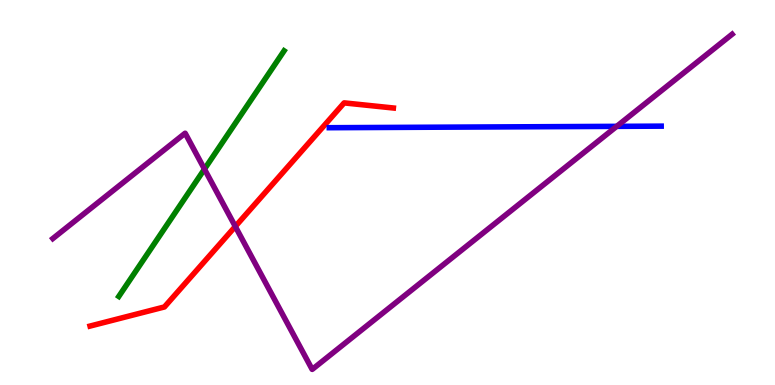[{'lines': ['blue', 'red'], 'intersections': []}, {'lines': ['green', 'red'], 'intersections': []}, {'lines': ['purple', 'red'], 'intersections': [{'x': 3.04, 'y': 4.12}]}, {'lines': ['blue', 'green'], 'intersections': []}, {'lines': ['blue', 'purple'], 'intersections': [{'x': 7.96, 'y': 6.72}]}, {'lines': ['green', 'purple'], 'intersections': [{'x': 2.64, 'y': 5.61}]}]